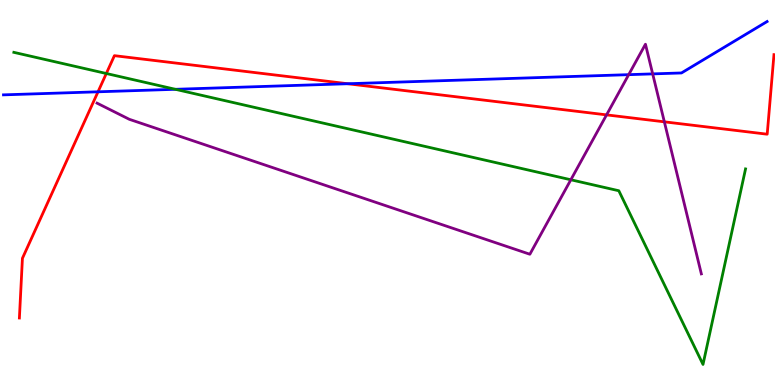[{'lines': ['blue', 'red'], 'intersections': [{'x': 1.26, 'y': 7.62}, {'x': 4.49, 'y': 7.82}]}, {'lines': ['green', 'red'], 'intersections': [{'x': 1.37, 'y': 8.09}]}, {'lines': ['purple', 'red'], 'intersections': [{'x': 7.83, 'y': 7.02}, {'x': 8.57, 'y': 6.84}]}, {'lines': ['blue', 'green'], 'intersections': [{'x': 2.26, 'y': 7.68}]}, {'lines': ['blue', 'purple'], 'intersections': [{'x': 8.11, 'y': 8.06}, {'x': 8.42, 'y': 8.08}]}, {'lines': ['green', 'purple'], 'intersections': [{'x': 7.37, 'y': 5.33}]}]